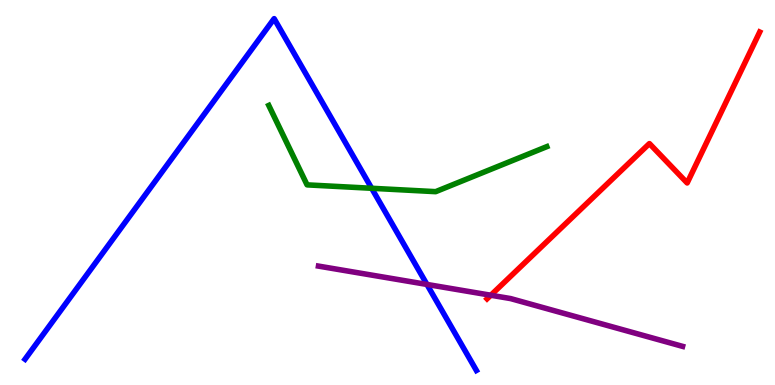[{'lines': ['blue', 'red'], 'intersections': []}, {'lines': ['green', 'red'], 'intersections': []}, {'lines': ['purple', 'red'], 'intersections': [{'x': 6.33, 'y': 2.33}]}, {'lines': ['blue', 'green'], 'intersections': [{'x': 4.8, 'y': 5.11}]}, {'lines': ['blue', 'purple'], 'intersections': [{'x': 5.51, 'y': 2.61}]}, {'lines': ['green', 'purple'], 'intersections': []}]